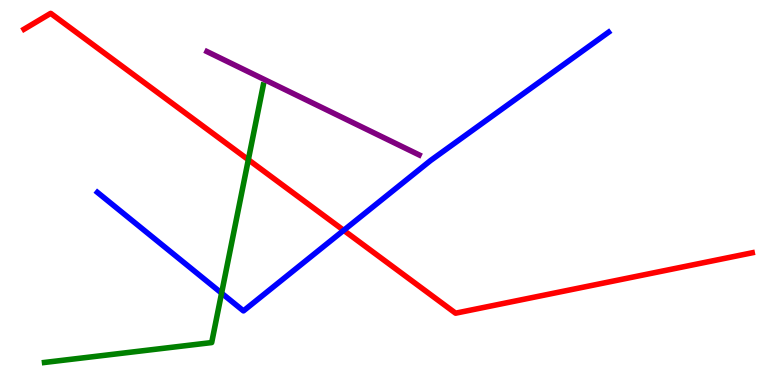[{'lines': ['blue', 'red'], 'intersections': [{'x': 4.43, 'y': 4.02}]}, {'lines': ['green', 'red'], 'intersections': [{'x': 3.2, 'y': 5.85}]}, {'lines': ['purple', 'red'], 'intersections': []}, {'lines': ['blue', 'green'], 'intersections': [{'x': 2.86, 'y': 2.39}]}, {'lines': ['blue', 'purple'], 'intersections': []}, {'lines': ['green', 'purple'], 'intersections': []}]